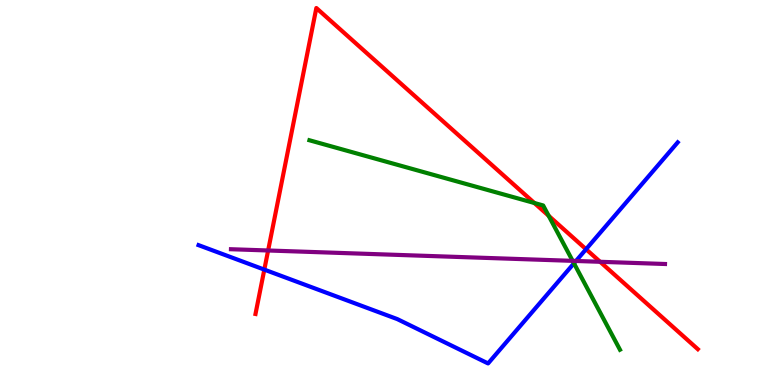[{'lines': ['blue', 'red'], 'intersections': [{'x': 3.41, 'y': 3.0}, {'x': 7.56, 'y': 3.53}]}, {'lines': ['green', 'red'], 'intersections': [{'x': 6.9, 'y': 4.73}, {'x': 7.08, 'y': 4.4}]}, {'lines': ['purple', 'red'], 'intersections': [{'x': 3.46, 'y': 3.49}, {'x': 7.74, 'y': 3.2}]}, {'lines': ['blue', 'green'], 'intersections': [{'x': 7.41, 'y': 3.16}]}, {'lines': ['blue', 'purple'], 'intersections': [{'x': 7.43, 'y': 3.22}]}, {'lines': ['green', 'purple'], 'intersections': [{'x': 7.39, 'y': 3.22}]}]